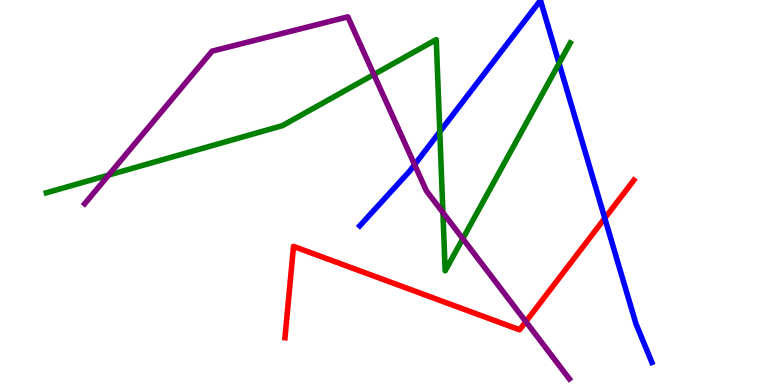[{'lines': ['blue', 'red'], 'intersections': [{'x': 7.8, 'y': 4.33}]}, {'lines': ['green', 'red'], 'intersections': []}, {'lines': ['purple', 'red'], 'intersections': [{'x': 6.79, 'y': 1.65}]}, {'lines': ['blue', 'green'], 'intersections': [{'x': 5.67, 'y': 6.58}, {'x': 7.21, 'y': 8.35}]}, {'lines': ['blue', 'purple'], 'intersections': [{'x': 5.35, 'y': 5.72}]}, {'lines': ['green', 'purple'], 'intersections': [{'x': 1.4, 'y': 5.45}, {'x': 4.82, 'y': 8.06}, {'x': 5.71, 'y': 4.48}, {'x': 5.97, 'y': 3.8}]}]